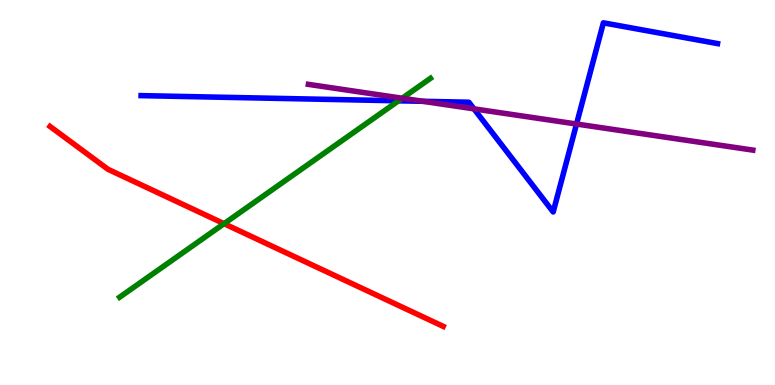[{'lines': ['blue', 'red'], 'intersections': []}, {'lines': ['green', 'red'], 'intersections': [{'x': 2.89, 'y': 4.19}]}, {'lines': ['purple', 'red'], 'intersections': []}, {'lines': ['blue', 'green'], 'intersections': [{'x': 5.14, 'y': 7.38}]}, {'lines': ['blue', 'purple'], 'intersections': [{'x': 5.46, 'y': 7.37}, {'x': 6.12, 'y': 7.17}, {'x': 7.44, 'y': 6.78}]}, {'lines': ['green', 'purple'], 'intersections': [{'x': 5.19, 'y': 7.45}]}]